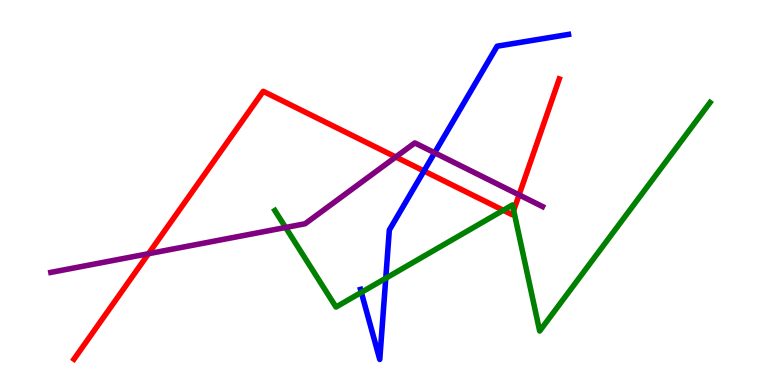[{'lines': ['blue', 'red'], 'intersections': [{'x': 5.47, 'y': 5.56}]}, {'lines': ['green', 'red'], 'intersections': [{'x': 6.49, 'y': 4.54}, {'x': 6.63, 'y': 4.53}]}, {'lines': ['purple', 'red'], 'intersections': [{'x': 1.92, 'y': 3.41}, {'x': 5.11, 'y': 5.92}, {'x': 6.7, 'y': 4.94}]}, {'lines': ['blue', 'green'], 'intersections': [{'x': 4.66, 'y': 2.41}, {'x': 4.98, 'y': 2.77}]}, {'lines': ['blue', 'purple'], 'intersections': [{'x': 5.61, 'y': 6.03}]}, {'lines': ['green', 'purple'], 'intersections': [{'x': 3.69, 'y': 4.09}]}]